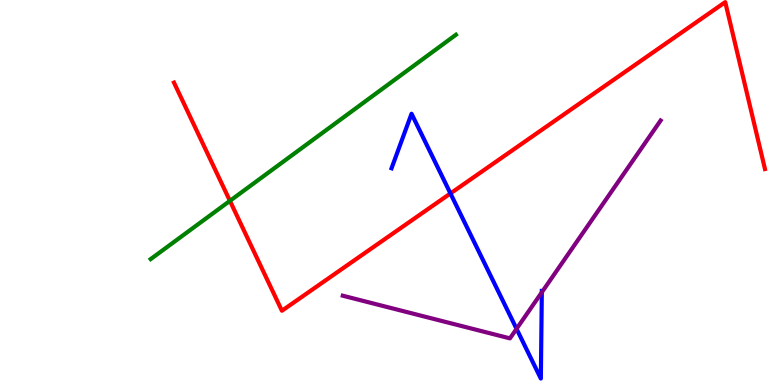[{'lines': ['blue', 'red'], 'intersections': [{'x': 5.81, 'y': 4.98}]}, {'lines': ['green', 'red'], 'intersections': [{'x': 2.97, 'y': 4.78}]}, {'lines': ['purple', 'red'], 'intersections': []}, {'lines': ['blue', 'green'], 'intersections': []}, {'lines': ['blue', 'purple'], 'intersections': [{'x': 6.67, 'y': 1.46}, {'x': 6.99, 'y': 2.41}]}, {'lines': ['green', 'purple'], 'intersections': []}]